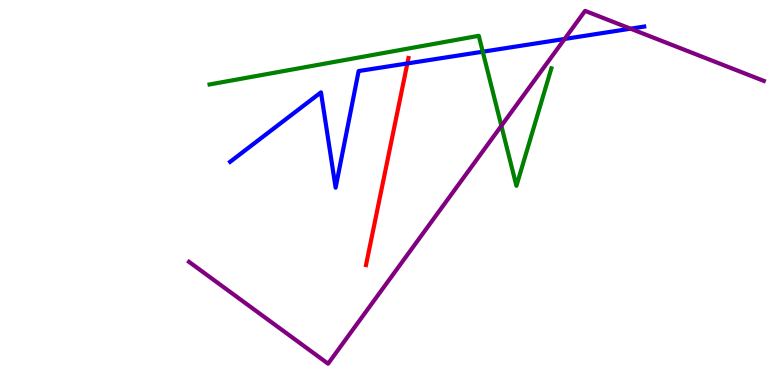[{'lines': ['blue', 'red'], 'intersections': [{'x': 5.26, 'y': 8.35}]}, {'lines': ['green', 'red'], 'intersections': []}, {'lines': ['purple', 'red'], 'intersections': []}, {'lines': ['blue', 'green'], 'intersections': [{'x': 6.23, 'y': 8.66}]}, {'lines': ['blue', 'purple'], 'intersections': [{'x': 7.29, 'y': 8.99}, {'x': 8.14, 'y': 9.25}]}, {'lines': ['green', 'purple'], 'intersections': [{'x': 6.47, 'y': 6.73}]}]